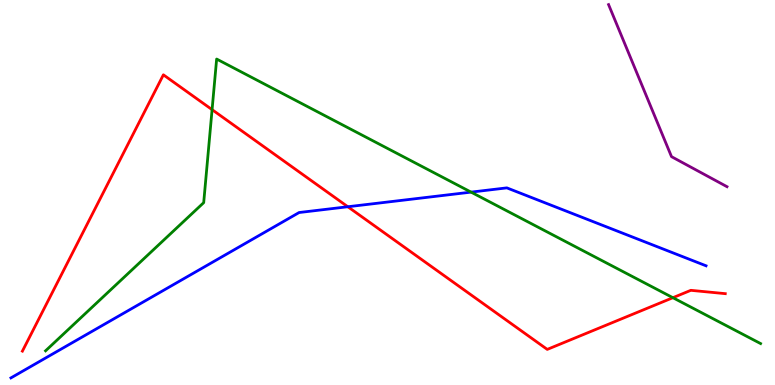[{'lines': ['blue', 'red'], 'intersections': [{'x': 4.49, 'y': 4.63}]}, {'lines': ['green', 'red'], 'intersections': [{'x': 2.74, 'y': 7.15}, {'x': 8.68, 'y': 2.27}]}, {'lines': ['purple', 'red'], 'intersections': []}, {'lines': ['blue', 'green'], 'intersections': [{'x': 6.08, 'y': 5.01}]}, {'lines': ['blue', 'purple'], 'intersections': []}, {'lines': ['green', 'purple'], 'intersections': []}]